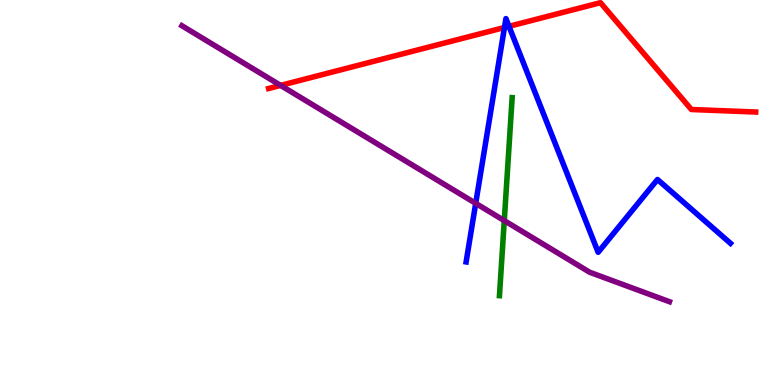[{'lines': ['blue', 'red'], 'intersections': [{'x': 6.51, 'y': 9.29}, {'x': 6.57, 'y': 9.32}]}, {'lines': ['green', 'red'], 'intersections': []}, {'lines': ['purple', 'red'], 'intersections': [{'x': 3.62, 'y': 7.78}]}, {'lines': ['blue', 'green'], 'intersections': []}, {'lines': ['blue', 'purple'], 'intersections': [{'x': 6.14, 'y': 4.72}]}, {'lines': ['green', 'purple'], 'intersections': [{'x': 6.51, 'y': 4.27}]}]